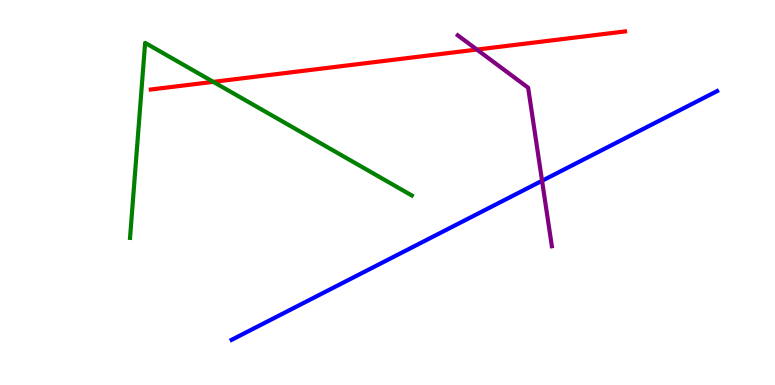[{'lines': ['blue', 'red'], 'intersections': []}, {'lines': ['green', 'red'], 'intersections': [{'x': 2.75, 'y': 7.87}]}, {'lines': ['purple', 'red'], 'intersections': [{'x': 6.15, 'y': 8.71}]}, {'lines': ['blue', 'green'], 'intersections': []}, {'lines': ['blue', 'purple'], 'intersections': [{'x': 6.99, 'y': 5.3}]}, {'lines': ['green', 'purple'], 'intersections': []}]